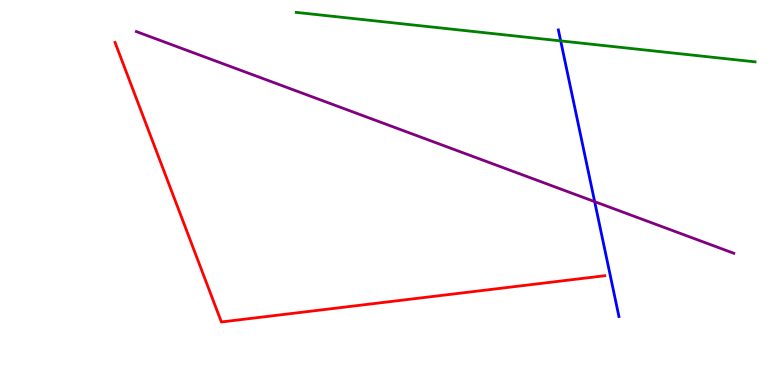[{'lines': ['blue', 'red'], 'intersections': []}, {'lines': ['green', 'red'], 'intersections': []}, {'lines': ['purple', 'red'], 'intersections': []}, {'lines': ['blue', 'green'], 'intersections': [{'x': 7.23, 'y': 8.94}]}, {'lines': ['blue', 'purple'], 'intersections': [{'x': 7.67, 'y': 4.76}]}, {'lines': ['green', 'purple'], 'intersections': []}]